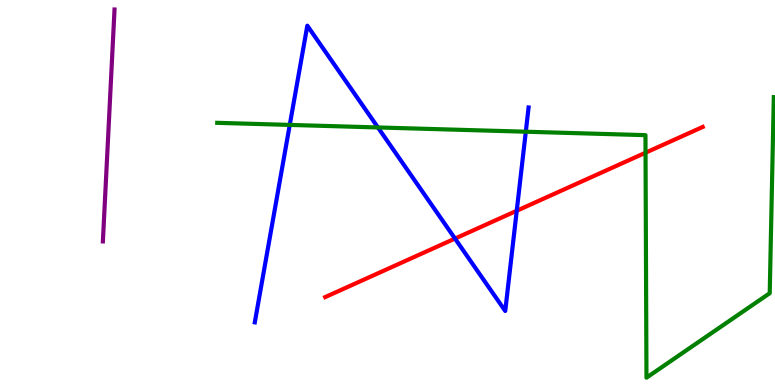[{'lines': ['blue', 'red'], 'intersections': [{'x': 5.87, 'y': 3.8}, {'x': 6.67, 'y': 4.53}]}, {'lines': ['green', 'red'], 'intersections': [{'x': 8.33, 'y': 6.03}]}, {'lines': ['purple', 'red'], 'intersections': []}, {'lines': ['blue', 'green'], 'intersections': [{'x': 3.74, 'y': 6.76}, {'x': 4.88, 'y': 6.69}, {'x': 6.78, 'y': 6.58}]}, {'lines': ['blue', 'purple'], 'intersections': []}, {'lines': ['green', 'purple'], 'intersections': []}]